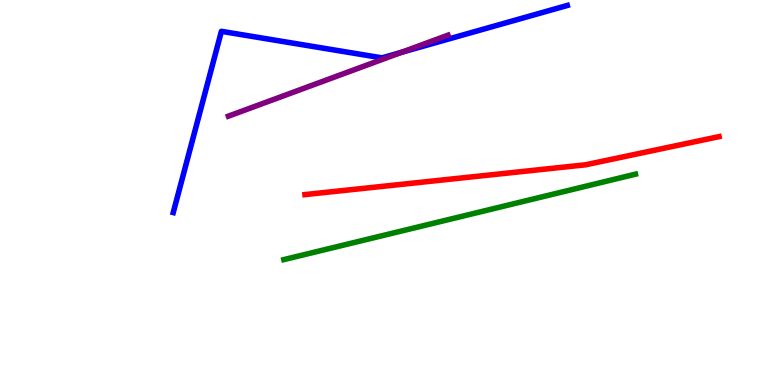[{'lines': ['blue', 'red'], 'intersections': []}, {'lines': ['green', 'red'], 'intersections': []}, {'lines': ['purple', 'red'], 'intersections': []}, {'lines': ['blue', 'green'], 'intersections': []}, {'lines': ['blue', 'purple'], 'intersections': [{'x': 5.18, 'y': 8.64}]}, {'lines': ['green', 'purple'], 'intersections': []}]